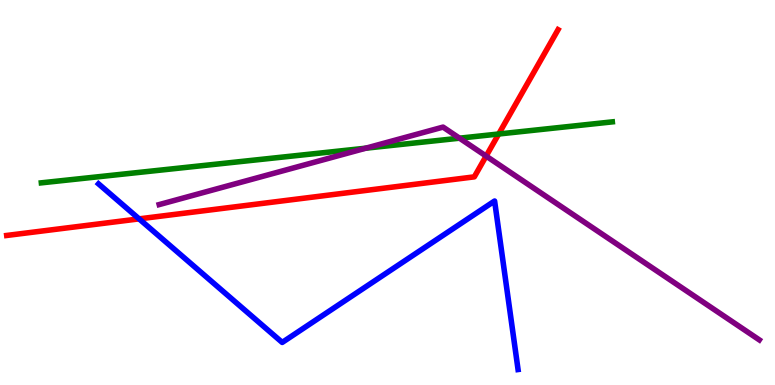[{'lines': ['blue', 'red'], 'intersections': [{'x': 1.79, 'y': 4.32}]}, {'lines': ['green', 'red'], 'intersections': [{'x': 6.43, 'y': 6.52}]}, {'lines': ['purple', 'red'], 'intersections': [{'x': 6.27, 'y': 5.95}]}, {'lines': ['blue', 'green'], 'intersections': []}, {'lines': ['blue', 'purple'], 'intersections': []}, {'lines': ['green', 'purple'], 'intersections': [{'x': 4.72, 'y': 6.15}, {'x': 5.93, 'y': 6.41}]}]